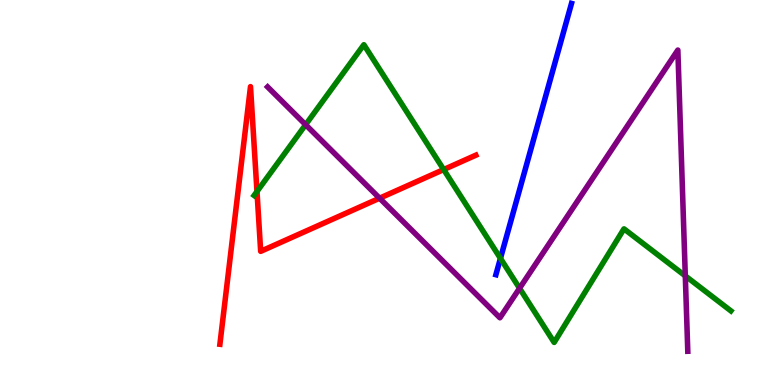[{'lines': ['blue', 'red'], 'intersections': []}, {'lines': ['green', 'red'], 'intersections': [{'x': 3.32, 'y': 5.03}, {'x': 5.72, 'y': 5.6}]}, {'lines': ['purple', 'red'], 'intersections': [{'x': 4.9, 'y': 4.85}]}, {'lines': ['blue', 'green'], 'intersections': [{'x': 6.46, 'y': 3.29}]}, {'lines': ['blue', 'purple'], 'intersections': []}, {'lines': ['green', 'purple'], 'intersections': [{'x': 3.94, 'y': 6.76}, {'x': 6.7, 'y': 2.51}, {'x': 8.84, 'y': 2.83}]}]